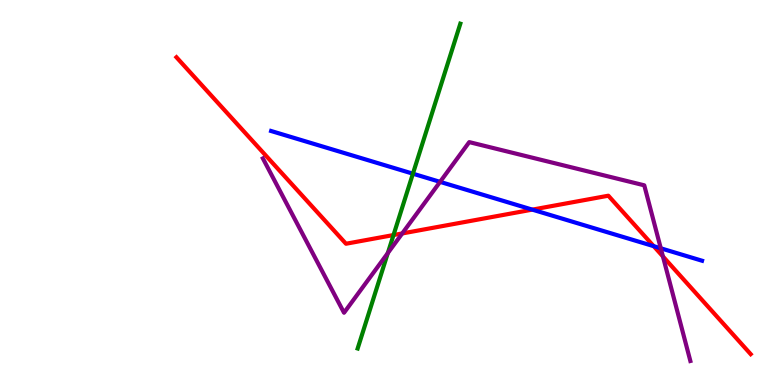[{'lines': ['blue', 'red'], 'intersections': [{'x': 6.87, 'y': 4.56}, {'x': 8.43, 'y': 3.61}]}, {'lines': ['green', 'red'], 'intersections': [{'x': 5.08, 'y': 3.9}]}, {'lines': ['purple', 'red'], 'intersections': [{'x': 5.19, 'y': 3.94}, {'x': 8.55, 'y': 3.34}]}, {'lines': ['blue', 'green'], 'intersections': [{'x': 5.33, 'y': 5.49}]}, {'lines': ['blue', 'purple'], 'intersections': [{'x': 5.68, 'y': 5.28}, {'x': 8.53, 'y': 3.55}]}, {'lines': ['green', 'purple'], 'intersections': [{'x': 5.0, 'y': 3.43}]}]